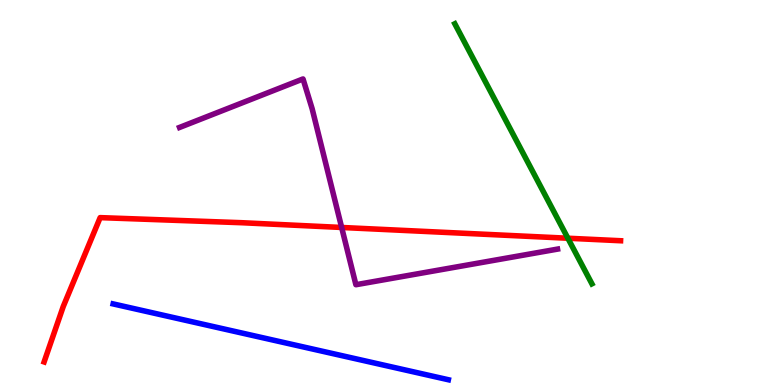[{'lines': ['blue', 'red'], 'intersections': []}, {'lines': ['green', 'red'], 'intersections': [{'x': 7.33, 'y': 3.81}]}, {'lines': ['purple', 'red'], 'intersections': [{'x': 4.41, 'y': 4.09}]}, {'lines': ['blue', 'green'], 'intersections': []}, {'lines': ['blue', 'purple'], 'intersections': []}, {'lines': ['green', 'purple'], 'intersections': []}]